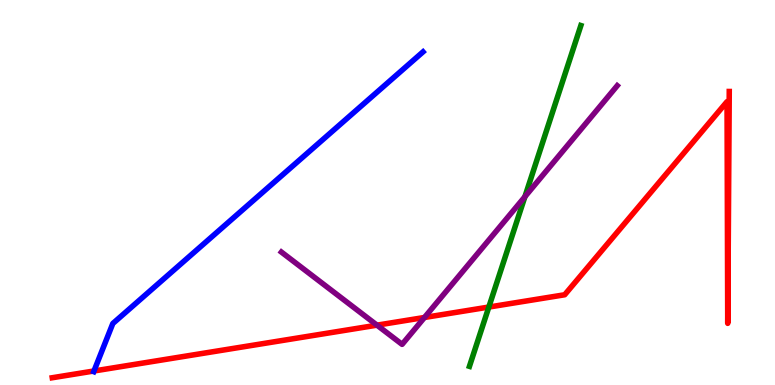[{'lines': ['blue', 'red'], 'intersections': [{'x': 1.21, 'y': 0.364}]}, {'lines': ['green', 'red'], 'intersections': [{'x': 6.31, 'y': 2.02}]}, {'lines': ['purple', 'red'], 'intersections': [{'x': 4.86, 'y': 1.55}, {'x': 5.48, 'y': 1.75}]}, {'lines': ['blue', 'green'], 'intersections': []}, {'lines': ['blue', 'purple'], 'intersections': []}, {'lines': ['green', 'purple'], 'intersections': [{'x': 6.77, 'y': 4.89}]}]